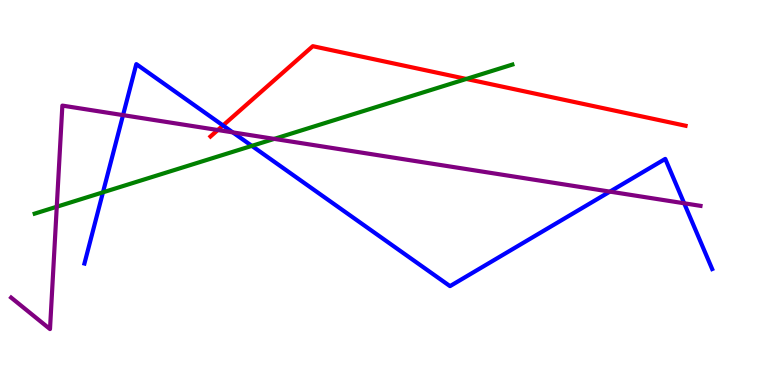[{'lines': ['blue', 'red'], 'intersections': [{'x': 2.88, 'y': 6.74}]}, {'lines': ['green', 'red'], 'intersections': [{'x': 6.02, 'y': 7.95}]}, {'lines': ['purple', 'red'], 'intersections': [{'x': 2.81, 'y': 6.62}]}, {'lines': ['blue', 'green'], 'intersections': [{'x': 1.33, 'y': 5.0}, {'x': 3.25, 'y': 6.21}]}, {'lines': ['blue', 'purple'], 'intersections': [{'x': 1.59, 'y': 7.01}, {'x': 3.0, 'y': 6.56}, {'x': 7.87, 'y': 5.02}, {'x': 8.83, 'y': 4.72}]}, {'lines': ['green', 'purple'], 'intersections': [{'x': 0.732, 'y': 4.63}, {'x': 3.54, 'y': 6.39}]}]